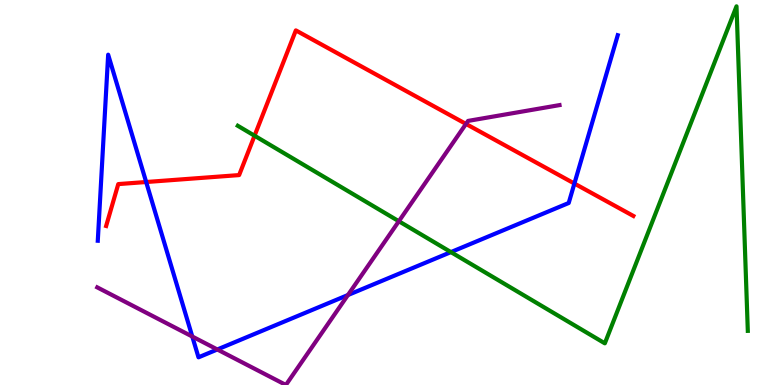[{'lines': ['blue', 'red'], 'intersections': [{'x': 1.89, 'y': 5.27}, {'x': 7.41, 'y': 5.23}]}, {'lines': ['green', 'red'], 'intersections': [{'x': 3.28, 'y': 6.47}]}, {'lines': ['purple', 'red'], 'intersections': [{'x': 6.01, 'y': 6.78}]}, {'lines': ['blue', 'green'], 'intersections': [{'x': 5.82, 'y': 3.45}]}, {'lines': ['blue', 'purple'], 'intersections': [{'x': 2.48, 'y': 1.26}, {'x': 2.8, 'y': 0.923}, {'x': 4.49, 'y': 2.34}]}, {'lines': ['green', 'purple'], 'intersections': [{'x': 5.15, 'y': 4.25}]}]